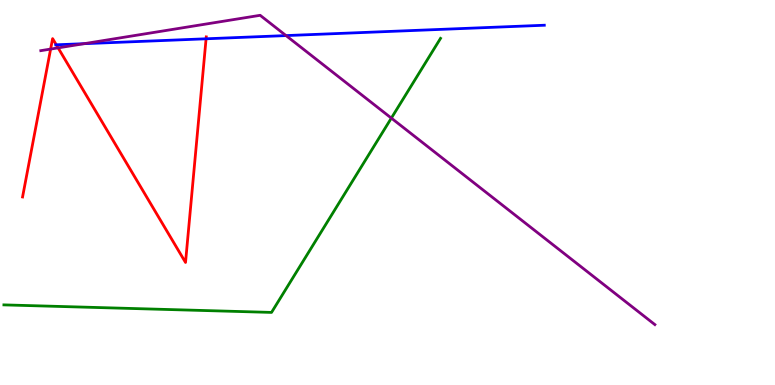[{'lines': ['blue', 'red'], 'intersections': [{'x': 0.726, 'y': 8.84}, {'x': 2.66, 'y': 8.99}]}, {'lines': ['green', 'red'], 'intersections': []}, {'lines': ['purple', 'red'], 'intersections': [{'x': 0.653, 'y': 8.73}, {'x': 0.75, 'y': 8.76}]}, {'lines': ['blue', 'green'], 'intersections': []}, {'lines': ['blue', 'purple'], 'intersections': [{'x': 1.09, 'y': 8.87}, {'x': 3.69, 'y': 9.08}]}, {'lines': ['green', 'purple'], 'intersections': [{'x': 5.05, 'y': 6.93}]}]